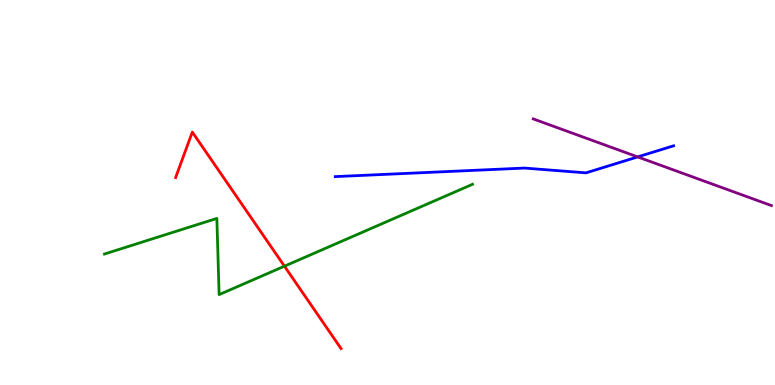[{'lines': ['blue', 'red'], 'intersections': []}, {'lines': ['green', 'red'], 'intersections': [{'x': 3.67, 'y': 3.09}]}, {'lines': ['purple', 'red'], 'intersections': []}, {'lines': ['blue', 'green'], 'intersections': []}, {'lines': ['blue', 'purple'], 'intersections': [{'x': 8.23, 'y': 5.92}]}, {'lines': ['green', 'purple'], 'intersections': []}]